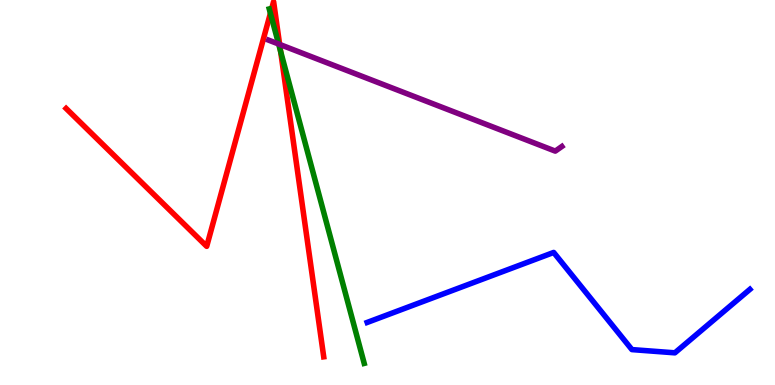[{'lines': ['blue', 'red'], 'intersections': []}, {'lines': ['green', 'red'], 'intersections': [{'x': 3.49, 'y': 9.65}, {'x': 3.62, 'y': 8.66}]}, {'lines': ['purple', 'red'], 'intersections': [{'x': 3.61, 'y': 8.85}]}, {'lines': ['blue', 'green'], 'intersections': []}, {'lines': ['blue', 'purple'], 'intersections': []}, {'lines': ['green', 'purple'], 'intersections': [{'x': 3.6, 'y': 8.86}]}]